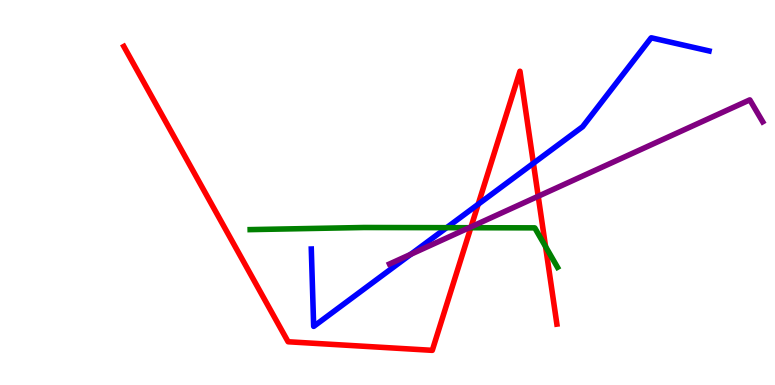[{'lines': ['blue', 'red'], 'intersections': [{'x': 6.17, 'y': 4.69}, {'x': 6.88, 'y': 5.76}]}, {'lines': ['green', 'red'], 'intersections': [{'x': 6.07, 'y': 4.09}, {'x': 7.04, 'y': 3.6}]}, {'lines': ['purple', 'red'], 'intersections': [{'x': 6.08, 'y': 4.11}, {'x': 6.94, 'y': 4.9}]}, {'lines': ['blue', 'green'], 'intersections': [{'x': 5.76, 'y': 4.09}]}, {'lines': ['blue', 'purple'], 'intersections': [{'x': 5.3, 'y': 3.39}]}, {'lines': ['green', 'purple'], 'intersections': [{'x': 6.05, 'y': 4.09}]}]